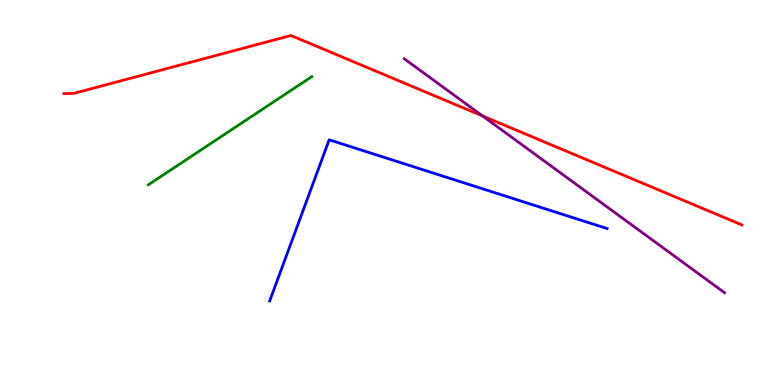[{'lines': ['blue', 'red'], 'intersections': []}, {'lines': ['green', 'red'], 'intersections': []}, {'lines': ['purple', 'red'], 'intersections': [{'x': 6.23, 'y': 6.99}]}, {'lines': ['blue', 'green'], 'intersections': []}, {'lines': ['blue', 'purple'], 'intersections': []}, {'lines': ['green', 'purple'], 'intersections': []}]